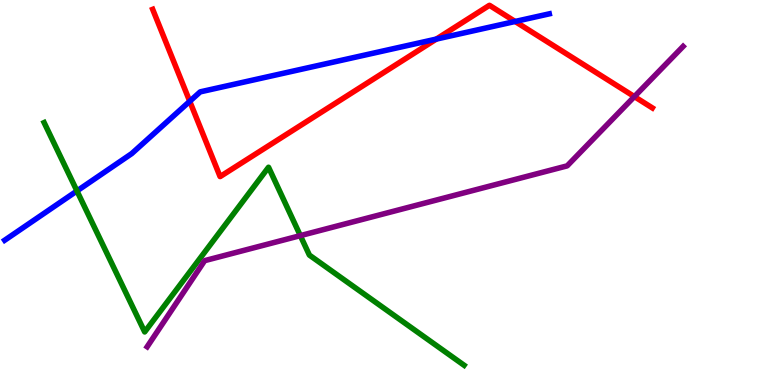[{'lines': ['blue', 'red'], 'intersections': [{'x': 2.45, 'y': 7.37}, {'x': 5.63, 'y': 8.98}, {'x': 6.65, 'y': 9.44}]}, {'lines': ['green', 'red'], 'intersections': []}, {'lines': ['purple', 'red'], 'intersections': [{'x': 8.19, 'y': 7.49}]}, {'lines': ['blue', 'green'], 'intersections': [{'x': 0.993, 'y': 5.04}]}, {'lines': ['blue', 'purple'], 'intersections': []}, {'lines': ['green', 'purple'], 'intersections': [{'x': 3.88, 'y': 3.88}]}]